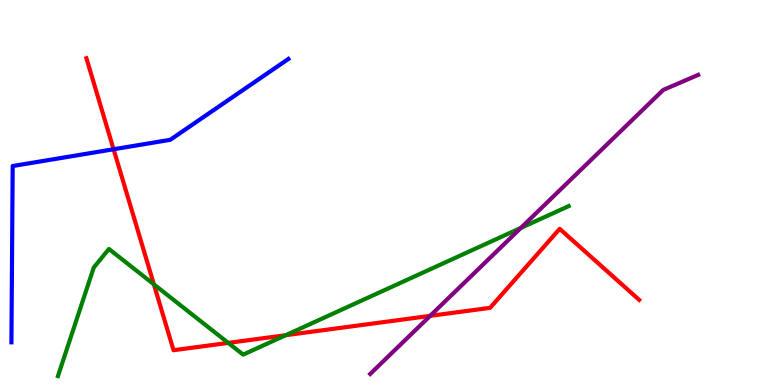[{'lines': ['blue', 'red'], 'intersections': [{'x': 1.47, 'y': 6.12}]}, {'lines': ['green', 'red'], 'intersections': [{'x': 1.99, 'y': 2.61}, {'x': 2.95, 'y': 1.09}, {'x': 3.69, 'y': 1.29}]}, {'lines': ['purple', 'red'], 'intersections': [{'x': 5.55, 'y': 1.8}]}, {'lines': ['blue', 'green'], 'intersections': []}, {'lines': ['blue', 'purple'], 'intersections': []}, {'lines': ['green', 'purple'], 'intersections': [{'x': 6.72, 'y': 4.08}]}]